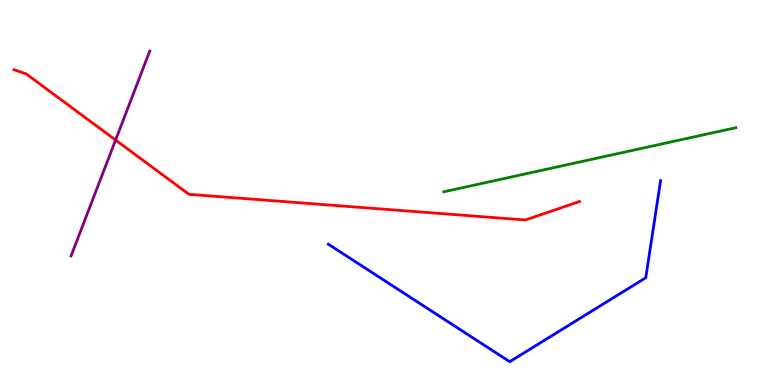[{'lines': ['blue', 'red'], 'intersections': []}, {'lines': ['green', 'red'], 'intersections': []}, {'lines': ['purple', 'red'], 'intersections': [{'x': 1.49, 'y': 6.36}]}, {'lines': ['blue', 'green'], 'intersections': []}, {'lines': ['blue', 'purple'], 'intersections': []}, {'lines': ['green', 'purple'], 'intersections': []}]